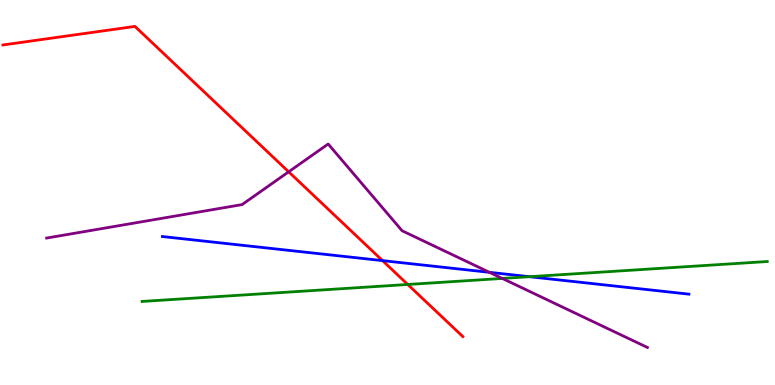[{'lines': ['blue', 'red'], 'intersections': [{'x': 4.94, 'y': 3.23}]}, {'lines': ['green', 'red'], 'intersections': [{'x': 5.26, 'y': 2.61}]}, {'lines': ['purple', 'red'], 'intersections': [{'x': 3.72, 'y': 5.54}]}, {'lines': ['blue', 'green'], 'intersections': [{'x': 6.83, 'y': 2.81}]}, {'lines': ['blue', 'purple'], 'intersections': [{'x': 6.32, 'y': 2.93}]}, {'lines': ['green', 'purple'], 'intersections': [{'x': 6.48, 'y': 2.77}]}]